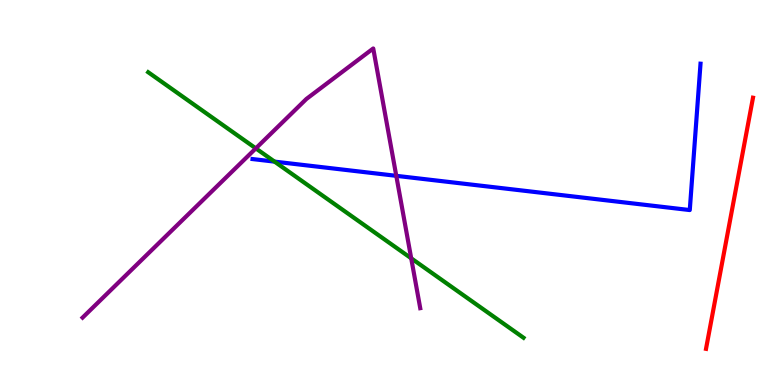[{'lines': ['blue', 'red'], 'intersections': []}, {'lines': ['green', 'red'], 'intersections': []}, {'lines': ['purple', 'red'], 'intersections': []}, {'lines': ['blue', 'green'], 'intersections': [{'x': 3.54, 'y': 5.8}]}, {'lines': ['blue', 'purple'], 'intersections': [{'x': 5.11, 'y': 5.43}]}, {'lines': ['green', 'purple'], 'intersections': [{'x': 3.3, 'y': 6.15}, {'x': 5.31, 'y': 3.29}]}]